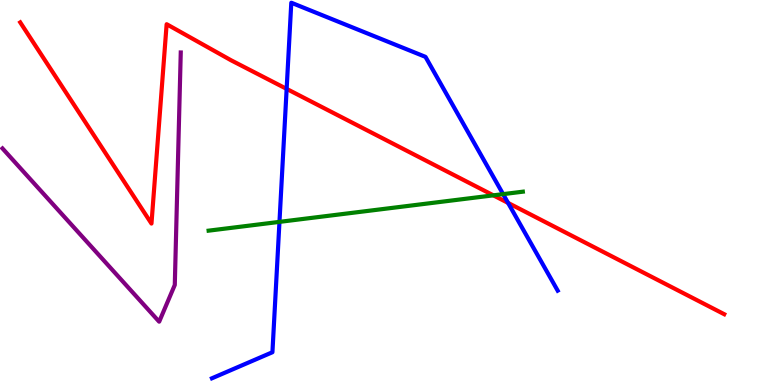[{'lines': ['blue', 'red'], 'intersections': [{'x': 3.7, 'y': 7.69}, {'x': 6.56, 'y': 4.73}]}, {'lines': ['green', 'red'], 'intersections': [{'x': 6.37, 'y': 4.93}]}, {'lines': ['purple', 'red'], 'intersections': []}, {'lines': ['blue', 'green'], 'intersections': [{'x': 3.61, 'y': 4.24}, {'x': 6.49, 'y': 4.96}]}, {'lines': ['blue', 'purple'], 'intersections': []}, {'lines': ['green', 'purple'], 'intersections': []}]